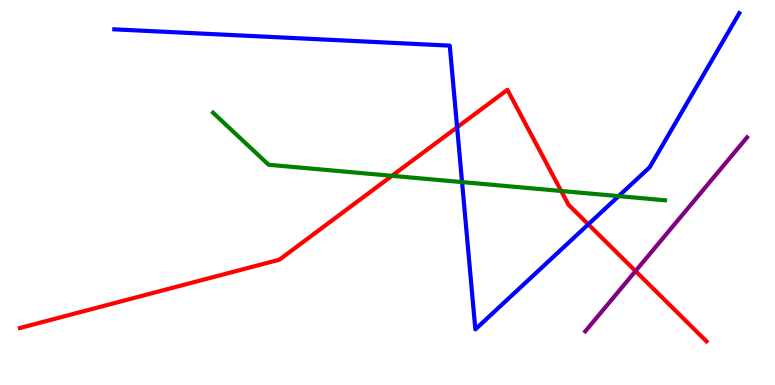[{'lines': ['blue', 'red'], 'intersections': [{'x': 5.9, 'y': 6.69}, {'x': 7.59, 'y': 4.17}]}, {'lines': ['green', 'red'], 'intersections': [{'x': 5.06, 'y': 5.43}, {'x': 7.24, 'y': 5.04}]}, {'lines': ['purple', 'red'], 'intersections': [{'x': 8.2, 'y': 2.96}]}, {'lines': ['blue', 'green'], 'intersections': [{'x': 5.96, 'y': 5.27}, {'x': 7.98, 'y': 4.91}]}, {'lines': ['blue', 'purple'], 'intersections': []}, {'lines': ['green', 'purple'], 'intersections': []}]